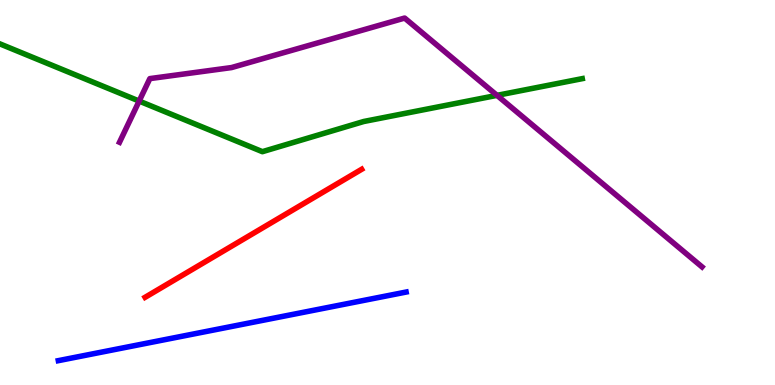[{'lines': ['blue', 'red'], 'intersections': []}, {'lines': ['green', 'red'], 'intersections': []}, {'lines': ['purple', 'red'], 'intersections': []}, {'lines': ['blue', 'green'], 'intersections': []}, {'lines': ['blue', 'purple'], 'intersections': []}, {'lines': ['green', 'purple'], 'intersections': [{'x': 1.8, 'y': 7.37}, {'x': 6.41, 'y': 7.52}]}]